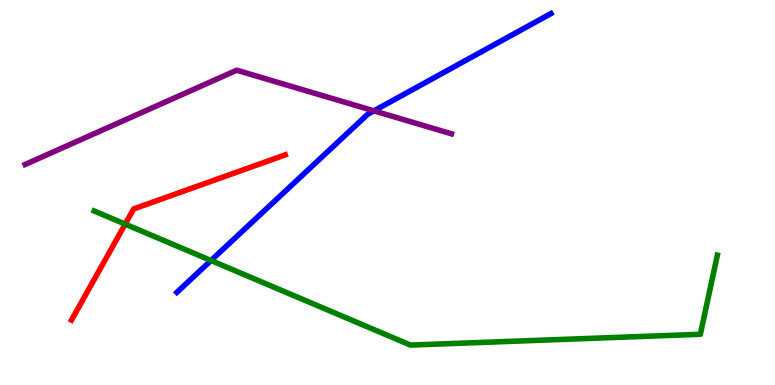[{'lines': ['blue', 'red'], 'intersections': []}, {'lines': ['green', 'red'], 'intersections': [{'x': 1.62, 'y': 4.18}]}, {'lines': ['purple', 'red'], 'intersections': []}, {'lines': ['blue', 'green'], 'intersections': [{'x': 2.72, 'y': 3.23}]}, {'lines': ['blue', 'purple'], 'intersections': [{'x': 4.82, 'y': 7.12}]}, {'lines': ['green', 'purple'], 'intersections': []}]